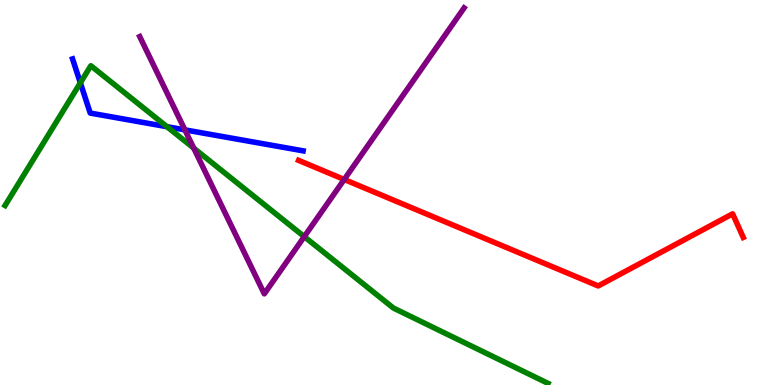[{'lines': ['blue', 'red'], 'intersections': []}, {'lines': ['green', 'red'], 'intersections': []}, {'lines': ['purple', 'red'], 'intersections': [{'x': 4.44, 'y': 5.34}]}, {'lines': ['blue', 'green'], 'intersections': [{'x': 1.04, 'y': 7.85}, {'x': 2.15, 'y': 6.71}]}, {'lines': ['blue', 'purple'], 'intersections': [{'x': 2.39, 'y': 6.63}]}, {'lines': ['green', 'purple'], 'intersections': [{'x': 2.5, 'y': 6.15}, {'x': 3.93, 'y': 3.85}]}]